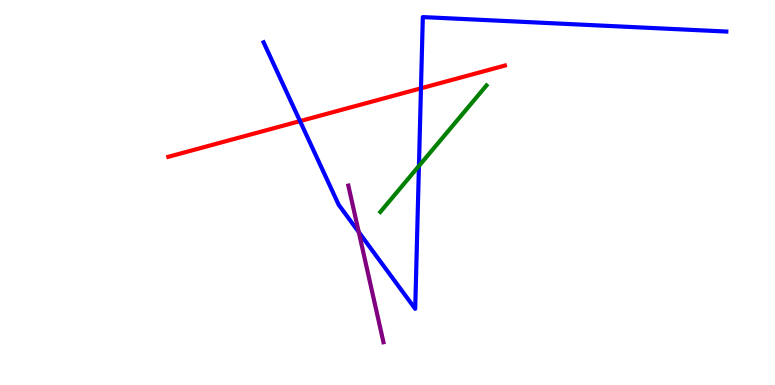[{'lines': ['blue', 'red'], 'intersections': [{'x': 3.87, 'y': 6.85}, {'x': 5.43, 'y': 7.71}]}, {'lines': ['green', 'red'], 'intersections': []}, {'lines': ['purple', 'red'], 'intersections': []}, {'lines': ['blue', 'green'], 'intersections': [{'x': 5.41, 'y': 5.69}]}, {'lines': ['blue', 'purple'], 'intersections': [{'x': 4.63, 'y': 3.97}]}, {'lines': ['green', 'purple'], 'intersections': []}]